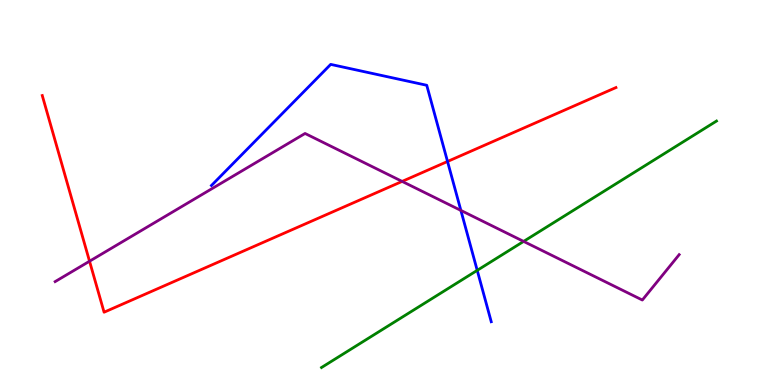[{'lines': ['blue', 'red'], 'intersections': [{'x': 5.77, 'y': 5.81}]}, {'lines': ['green', 'red'], 'intersections': []}, {'lines': ['purple', 'red'], 'intersections': [{'x': 1.16, 'y': 3.21}, {'x': 5.19, 'y': 5.29}]}, {'lines': ['blue', 'green'], 'intersections': [{'x': 6.16, 'y': 2.98}]}, {'lines': ['blue', 'purple'], 'intersections': [{'x': 5.95, 'y': 4.53}]}, {'lines': ['green', 'purple'], 'intersections': [{'x': 6.76, 'y': 3.73}]}]